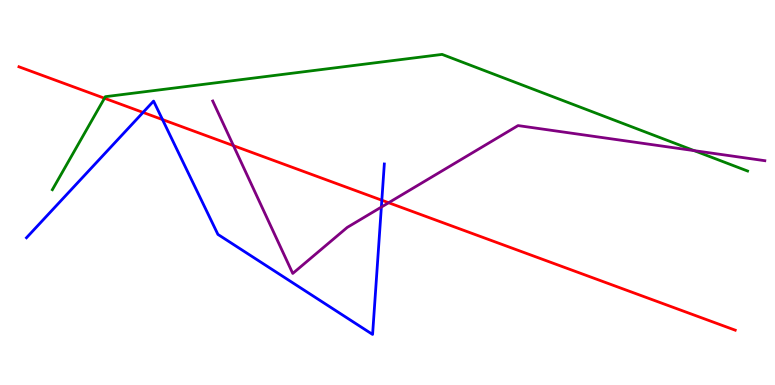[{'lines': ['blue', 'red'], 'intersections': [{'x': 1.85, 'y': 7.08}, {'x': 2.1, 'y': 6.89}, {'x': 4.93, 'y': 4.8}]}, {'lines': ['green', 'red'], 'intersections': [{'x': 1.35, 'y': 7.45}]}, {'lines': ['purple', 'red'], 'intersections': [{'x': 3.01, 'y': 6.22}, {'x': 5.01, 'y': 4.73}]}, {'lines': ['blue', 'green'], 'intersections': []}, {'lines': ['blue', 'purple'], 'intersections': [{'x': 4.92, 'y': 4.62}]}, {'lines': ['green', 'purple'], 'intersections': [{'x': 8.96, 'y': 6.09}]}]